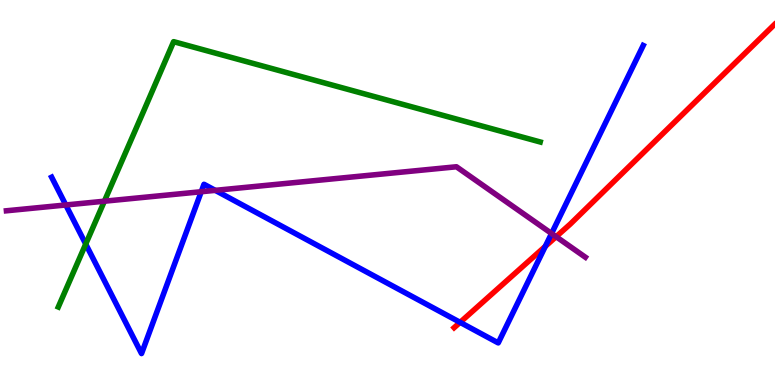[{'lines': ['blue', 'red'], 'intersections': [{'x': 5.94, 'y': 1.63}, {'x': 7.04, 'y': 3.6}]}, {'lines': ['green', 'red'], 'intersections': []}, {'lines': ['purple', 'red'], 'intersections': [{'x': 7.18, 'y': 3.85}]}, {'lines': ['blue', 'green'], 'intersections': [{'x': 1.11, 'y': 3.66}]}, {'lines': ['blue', 'purple'], 'intersections': [{'x': 0.849, 'y': 4.68}, {'x': 2.6, 'y': 5.02}, {'x': 2.78, 'y': 5.06}, {'x': 7.12, 'y': 3.94}]}, {'lines': ['green', 'purple'], 'intersections': [{'x': 1.35, 'y': 4.77}]}]